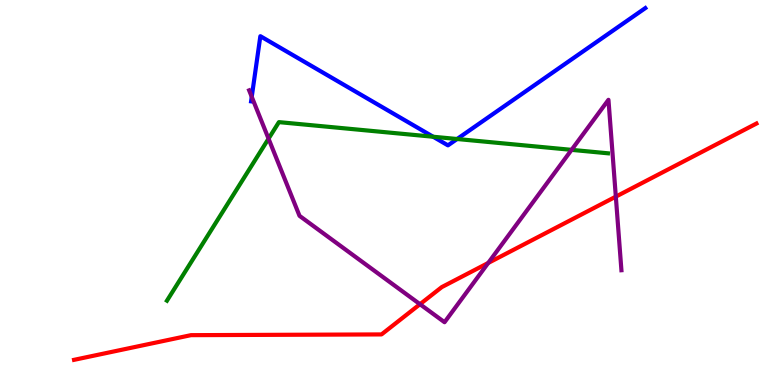[{'lines': ['blue', 'red'], 'intersections': []}, {'lines': ['green', 'red'], 'intersections': []}, {'lines': ['purple', 'red'], 'intersections': [{'x': 5.42, 'y': 2.1}, {'x': 6.3, 'y': 3.17}, {'x': 7.95, 'y': 4.89}]}, {'lines': ['blue', 'green'], 'intersections': [{'x': 5.59, 'y': 6.45}, {'x': 5.9, 'y': 6.39}]}, {'lines': ['blue', 'purple'], 'intersections': [{'x': 3.25, 'y': 7.49}]}, {'lines': ['green', 'purple'], 'intersections': [{'x': 3.47, 'y': 6.4}, {'x': 7.38, 'y': 6.11}]}]